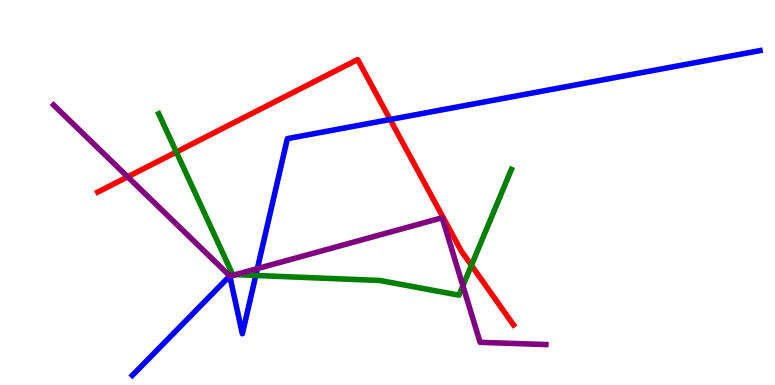[{'lines': ['blue', 'red'], 'intersections': [{'x': 5.03, 'y': 6.9}]}, {'lines': ['green', 'red'], 'intersections': [{'x': 2.28, 'y': 6.05}, {'x': 6.08, 'y': 3.11}]}, {'lines': ['purple', 'red'], 'intersections': [{'x': 1.65, 'y': 5.41}]}, {'lines': ['blue', 'green'], 'intersections': [{'x': 3.3, 'y': 2.85}]}, {'lines': ['blue', 'purple'], 'intersections': [{'x': 3.32, 'y': 3.02}]}, {'lines': ['green', 'purple'], 'intersections': [{'x': 3.04, 'y': 2.87}, {'x': 5.97, 'y': 2.58}]}]